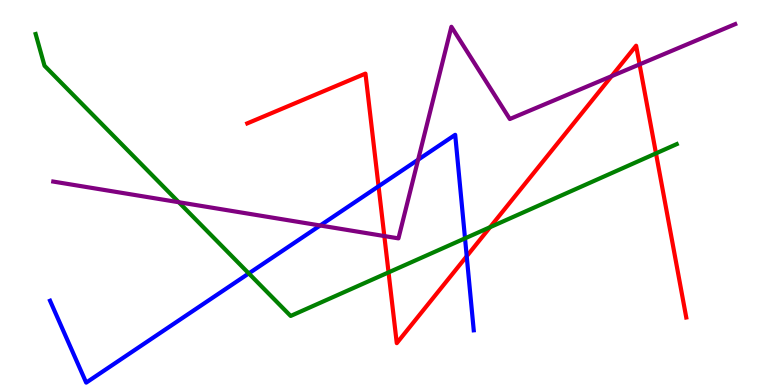[{'lines': ['blue', 'red'], 'intersections': [{'x': 4.88, 'y': 5.16}, {'x': 6.02, 'y': 3.34}]}, {'lines': ['green', 'red'], 'intersections': [{'x': 5.01, 'y': 2.93}, {'x': 6.32, 'y': 4.1}, {'x': 8.46, 'y': 6.02}]}, {'lines': ['purple', 'red'], 'intersections': [{'x': 4.96, 'y': 3.87}, {'x': 7.89, 'y': 8.02}, {'x': 8.25, 'y': 8.33}]}, {'lines': ['blue', 'green'], 'intersections': [{'x': 3.21, 'y': 2.9}, {'x': 6.0, 'y': 3.81}]}, {'lines': ['blue', 'purple'], 'intersections': [{'x': 4.13, 'y': 4.14}, {'x': 5.4, 'y': 5.85}]}, {'lines': ['green', 'purple'], 'intersections': [{'x': 2.31, 'y': 4.75}]}]